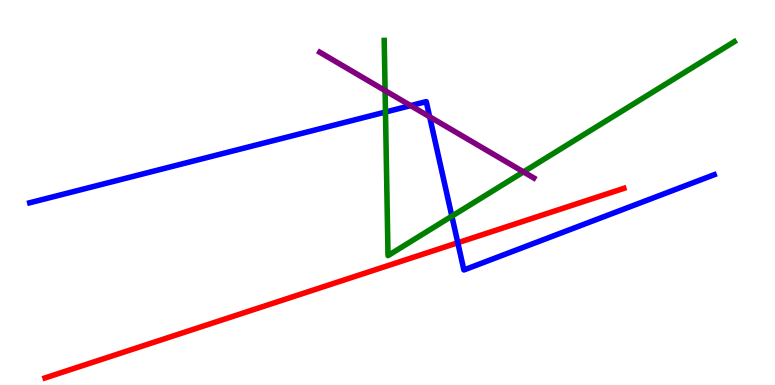[{'lines': ['blue', 'red'], 'intersections': [{'x': 5.91, 'y': 3.69}]}, {'lines': ['green', 'red'], 'intersections': []}, {'lines': ['purple', 'red'], 'intersections': []}, {'lines': ['blue', 'green'], 'intersections': [{'x': 4.97, 'y': 7.09}, {'x': 5.83, 'y': 4.39}]}, {'lines': ['blue', 'purple'], 'intersections': [{'x': 5.3, 'y': 7.26}, {'x': 5.54, 'y': 6.97}]}, {'lines': ['green', 'purple'], 'intersections': [{'x': 4.97, 'y': 7.65}, {'x': 6.75, 'y': 5.53}]}]